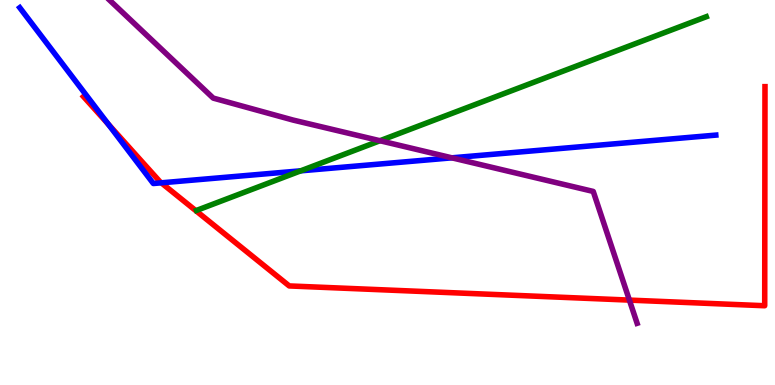[{'lines': ['blue', 'red'], 'intersections': [{'x': 1.4, 'y': 6.78}, {'x': 2.08, 'y': 5.25}]}, {'lines': ['green', 'red'], 'intersections': []}, {'lines': ['purple', 'red'], 'intersections': [{'x': 8.12, 'y': 2.21}]}, {'lines': ['blue', 'green'], 'intersections': [{'x': 3.88, 'y': 5.56}]}, {'lines': ['blue', 'purple'], 'intersections': [{'x': 5.83, 'y': 5.9}]}, {'lines': ['green', 'purple'], 'intersections': [{'x': 4.9, 'y': 6.34}]}]